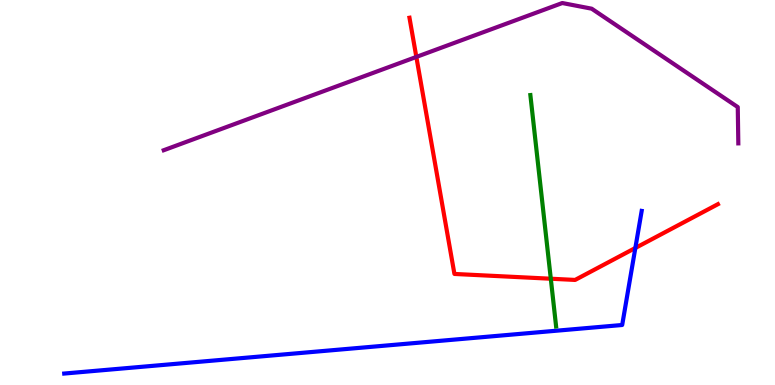[{'lines': ['blue', 'red'], 'intersections': [{'x': 8.2, 'y': 3.56}]}, {'lines': ['green', 'red'], 'intersections': [{'x': 7.11, 'y': 2.76}]}, {'lines': ['purple', 'red'], 'intersections': [{'x': 5.37, 'y': 8.52}]}, {'lines': ['blue', 'green'], 'intersections': []}, {'lines': ['blue', 'purple'], 'intersections': []}, {'lines': ['green', 'purple'], 'intersections': []}]